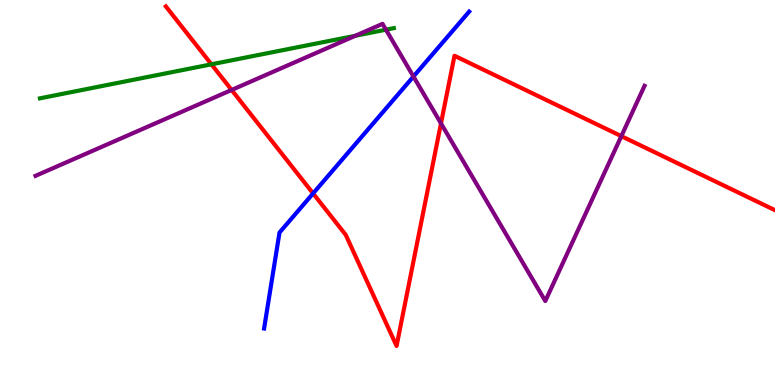[{'lines': ['blue', 'red'], 'intersections': [{'x': 4.04, 'y': 4.98}]}, {'lines': ['green', 'red'], 'intersections': [{'x': 2.73, 'y': 8.33}]}, {'lines': ['purple', 'red'], 'intersections': [{'x': 2.99, 'y': 7.66}, {'x': 5.69, 'y': 6.79}, {'x': 8.02, 'y': 6.46}]}, {'lines': ['blue', 'green'], 'intersections': []}, {'lines': ['blue', 'purple'], 'intersections': [{'x': 5.33, 'y': 8.01}]}, {'lines': ['green', 'purple'], 'intersections': [{'x': 4.59, 'y': 9.07}, {'x': 4.98, 'y': 9.23}]}]